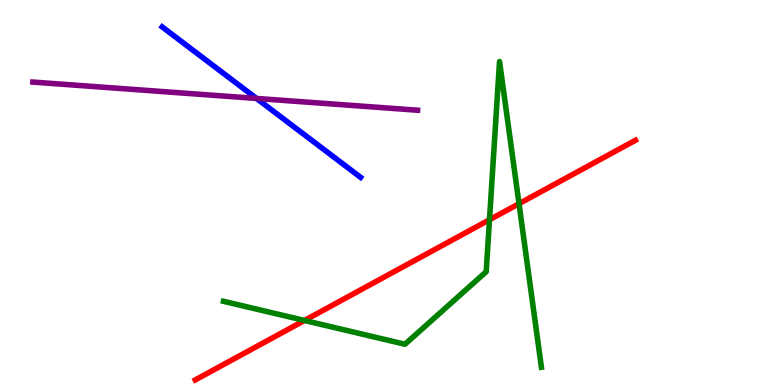[{'lines': ['blue', 'red'], 'intersections': []}, {'lines': ['green', 'red'], 'intersections': [{'x': 3.93, 'y': 1.68}, {'x': 6.32, 'y': 4.29}, {'x': 6.7, 'y': 4.71}]}, {'lines': ['purple', 'red'], 'intersections': []}, {'lines': ['blue', 'green'], 'intersections': []}, {'lines': ['blue', 'purple'], 'intersections': [{'x': 3.31, 'y': 7.44}]}, {'lines': ['green', 'purple'], 'intersections': []}]